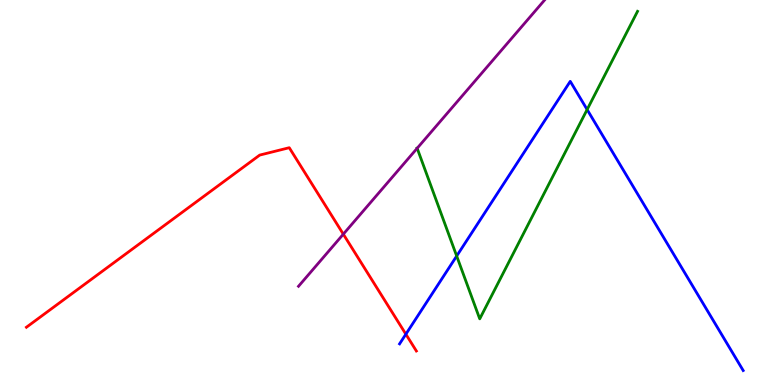[{'lines': ['blue', 'red'], 'intersections': [{'x': 5.24, 'y': 1.32}]}, {'lines': ['green', 'red'], 'intersections': []}, {'lines': ['purple', 'red'], 'intersections': [{'x': 4.43, 'y': 3.92}]}, {'lines': ['blue', 'green'], 'intersections': [{'x': 5.89, 'y': 3.35}, {'x': 7.58, 'y': 7.15}]}, {'lines': ['blue', 'purple'], 'intersections': []}, {'lines': ['green', 'purple'], 'intersections': [{'x': 5.38, 'y': 6.15}]}]